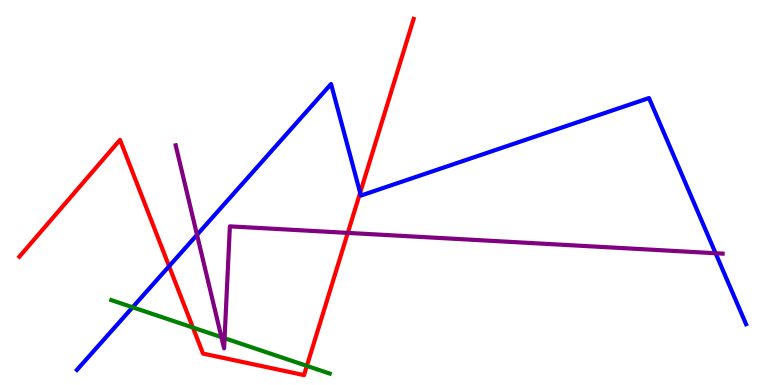[{'lines': ['blue', 'red'], 'intersections': [{'x': 2.18, 'y': 3.08}, {'x': 4.65, 'y': 4.99}]}, {'lines': ['green', 'red'], 'intersections': [{'x': 2.49, 'y': 1.49}, {'x': 3.96, 'y': 0.496}]}, {'lines': ['purple', 'red'], 'intersections': [{'x': 4.49, 'y': 3.95}]}, {'lines': ['blue', 'green'], 'intersections': [{'x': 1.71, 'y': 2.02}]}, {'lines': ['blue', 'purple'], 'intersections': [{'x': 2.54, 'y': 3.9}, {'x': 9.23, 'y': 3.42}]}, {'lines': ['green', 'purple'], 'intersections': [{'x': 2.86, 'y': 1.24}, {'x': 2.9, 'y': 1.22}]}]